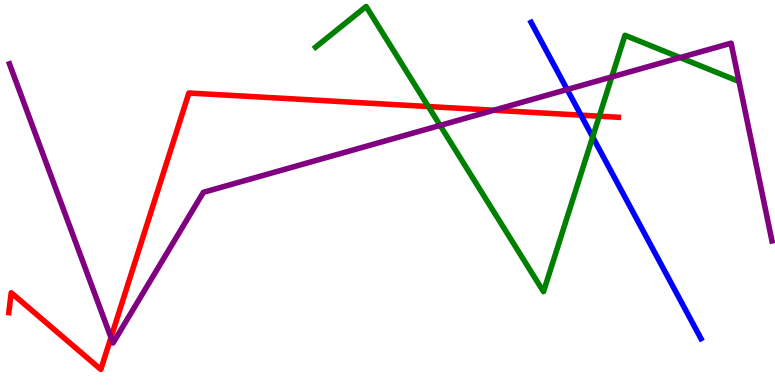[{'lines': ['blue', 'red'], 'intersections': [{'x': 7.5, 'y': 7.01}]}, {'lines': ['green', 'red'], 'intersections': [{'x': 5.53, 'y': 7.23}, {'x': 7.73, 'y': 6.98}]}, {'lines': ['purple', 'red'], 'intersections': [{'x': 1.43, 'y': 1.23}, {'x': 6.37, 'y': 7.14}]}, {'lines': ['blue', 'green'], 'intersections': [{'x': 7.65, 'y': 6.44}]}, {'lines': ['blue', 'purple'], 'intersections': [{'x': 7.32, 'y': 7.68}]}, {'lines': ['green', 'purple'], 'intersections': [{'x': 5.68, 'y': 6.74}, {'x': 7.89, 'y': 8.0}, {'x': 8.78, 'y': 8.5}]}]